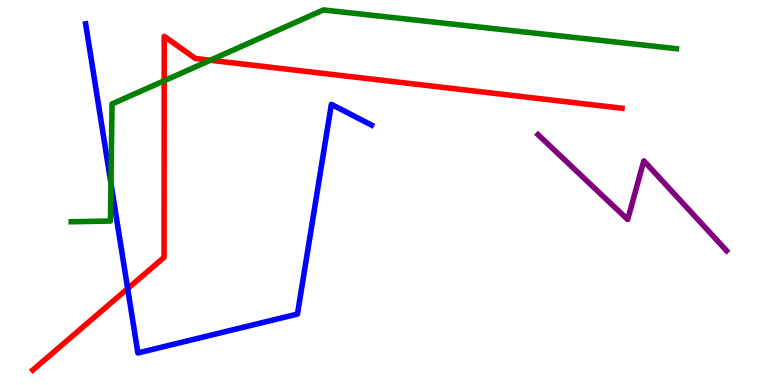[{'lines': ['blue', 'red'], 'intersections': [{'x': 1.65, 'y': 2.5}]}, {'lines': ['green', 'red'], 'intersections': [{'x': 2.12, 'y': 7.9}, {'x': 2.71, 'y': 8.44}]}, {'lines': ['purple', 'red'], 'intersections': []}, {'lines': ['blue', 'green'], 'intersections': [{'x': 1.43, 'y': 5.24}]}, {'lines': ['blue', 'purple'], 'intersections': []}, {'lines': ['green', 'purple'], 'intersections': []}]